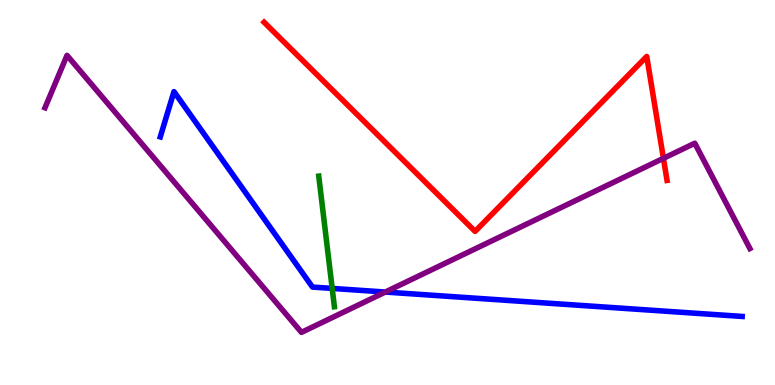[{'lines': ['blue', 'red'], 'intersections': []}, {'lines': ['green', 'red'], 'intersections': []}, {'lines': ['purple', 'red'], 'intersections': [{'x': 8.56, 'y': 5.89}]}, {'lines': ['blue', 'green'], 'intersections': [{'x': 4.29, 'y': 2.51}]}, {'lines': ['blue', 'purple'], 'intersections': [{'x': 4.97, 'y': 2.41}]}, {'lines': ['green', 'purple'], 'intersections': []}]